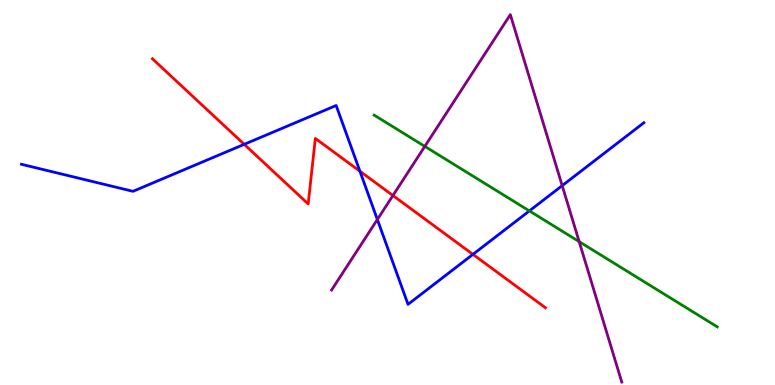[{'lines': ['blue', 'red'], 'intersections': [{'x': 3.15, 'y': 6.25}, {'x': 4.64, 'y': 5.55}, {'x': 6.1, 'y': 3.39}]}, {'lines': ['green', 'red'], 'intersections': []}, {'lines': ['purple', 'red'], 'intersections': [{'x': 5.07, 'y': 4.92}]}, {'lines': ['blue', 'green'], 'intersections': [{'x': 6.83, 'y': 4.52}]}, {'lines': ['blue', 'purple'], 'intersections': [{'x': 4.87, 'y': 4.3}, {'x': 7.25, 'y': 5.18}]}, {'lines': ['green', 'purple'], 'intersections': [{'x': 5.48, 'y': 6.2}, {'x': 7.47, 'y': 3.72}]}]